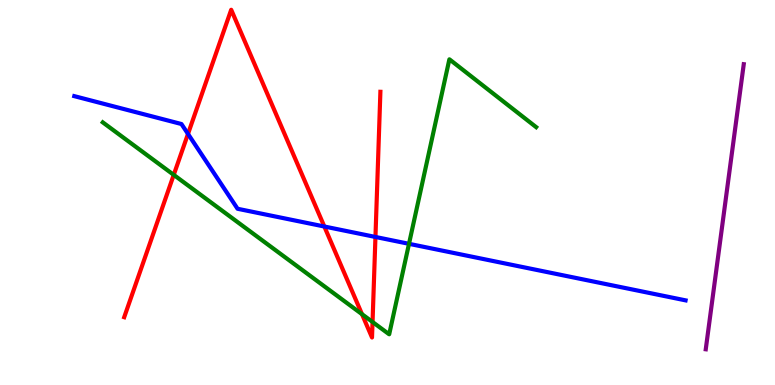[{'lines': ['blue', 'red'], 'intersections': [{'x': 2.43, 'y': 6.52}, {'x': 4.18, 'y': 4.12}, {'x': 4.84, 'y': 3.85}]}, {'lines': ['green', 'red'], 'intersections': [{'x': 2.24, 'y': 5.46}, {'x': 4.67, 'y': 1.84}, {'x': 4.81, 'y': 1.64}]}, {'lines': ['purple', 'red'], 'intersections': []}, {'lines': ['blue', 'green'], 'intersections': [{'x': 5.28, 'y': 3.67}]}, {'lines': ['blue', 'purple'], 'intersections': []}, {'lines': ['green', 'purple'], 'intersections': []}]